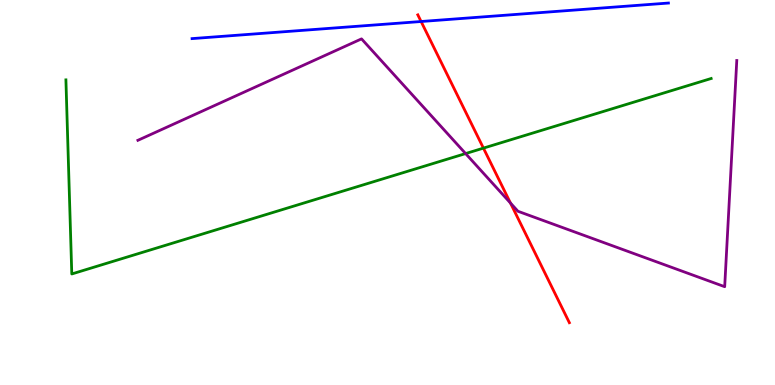[{'lines': ['blue', 'red'], 'intersections': [{'x': 5.43, 'y': 9.44}]}, {'lines': ['green', 'red'], 'intersections': [{'x': 6.24, 'y': 6.15}]}, {'lines': ['purple', 'red'], 'intersections': [{'x': 6.59, 'y': 4.73}]}, {'lines': ['blue', 'green'], 'intersections': []}, {'lines': ['blue', 'purple'], 'intersections': []}, {'lines': ['green', 'purple'], 'intersections': [{'x': 6.01, 'y': 6.01}]}]